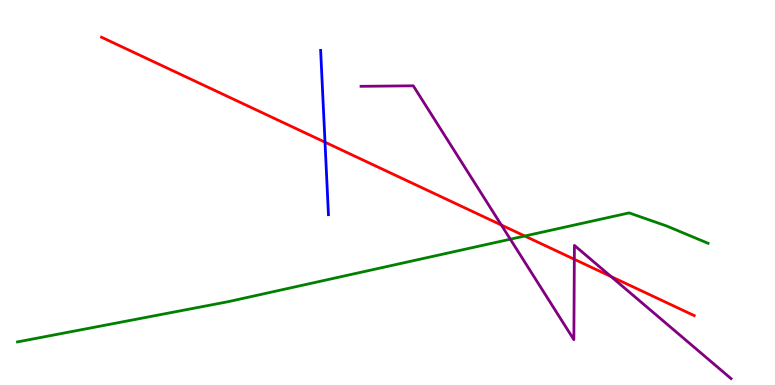[{'lines': ['blue', 'red'], 'intersections': [{'x': 4.19, 'y': 6.31}]}, {'lines': ['green', 'red'], 'intersections': [{'x': 6.77, 'y': 3.87}]}, {'lines': ['purple', 'red'], 'intersections': [{'x': 6.47, 'y': 4.16}, {'x': 7.41, 'y': 3.27}, {'x': 7.88, 'y': 2.82}]}, {'lines': ['blue', 'green'], 'intersections': []}, {'lines': ['blue', 'purple'], 'intersections': []}, {'lines': ['green', 'purple'], 'intersections': [{'x': 6.58, 'y': 3.79}]}]